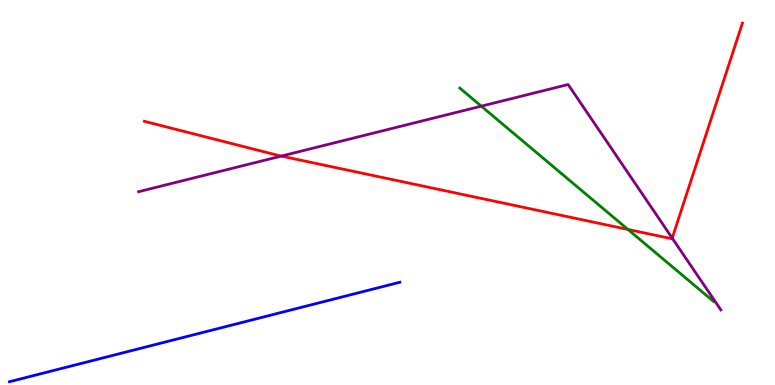[{'lines': ['blue', 'red'], 'intersections': []}, {'lines': ['green', 'red'], 'intersections': [{'x': 8.1, 'y': 4.04}]}, {'lines': ['purple', 'red'], 'intersections': [{'x': 3.63, 'y': 5.95}, {'x': 8.67, 'y': 3.81}]}, {'lines': ['blue', 'green'], 'intersections': []}, {'lines': ['blue', 'purple'], 'intersections': []}, {'lines': ['green', 'purple'], 'intersections': [{'x': 6.21, 'y': 7.24}]}]